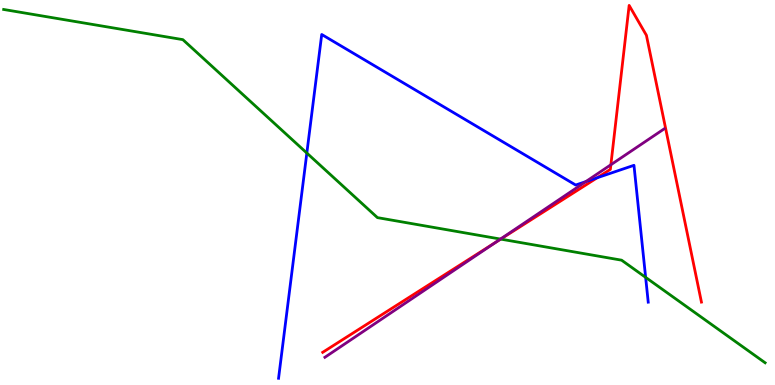[{'lines': ['blue', 'red'], 'intersections': [{'x': 7.71, 'y': 5.38}]}, {'lines': ['green', 'red'], 'intersections': [{'x': 6.46, 'y': 3.79}]}, {'lines': ['purple', 'red'], 'intersections': [{'x': 6.4, 'y': 3.71}, {'x': 7.88, 'y': 5.72}]}, {'lines': ['blue', 'green'], 'intersections': [{'x': 3.96, 'y': 6.02}, {'x': 8.33, 'y': 2.8}]}, {'lines': ['blue', 'purple'], 'intersections': [{'x': 7.56, 'y': 5.28}]}, {'lines': ['green', 'purple'], 'intersections': [{'x': 6.46, 'y': 3.79}]}]